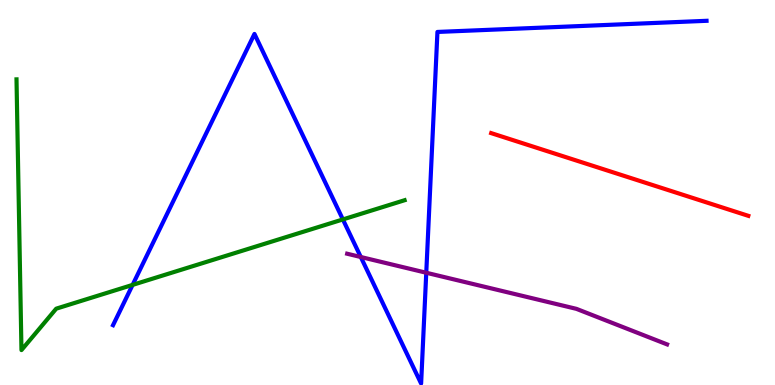[{'lines': ['blue', 'red'], 'intersections': []}, {'lines': ['green', 'red'], 'intersections': []}, {'lines': ['purple', 'red'], 'intersections': []}, {'lines': ['blue', 'green'], 'intersections': [{'x': 1.71, 'y': 2.6}, {'x': 4.42, 'y': 4.3}]}, {'lines': ['blue', 'purple'], 'intersections': [{'x': 4.66, 'y': 3.32}, {'x': 5.5, 'y': 2.92}]}, {'lines': ['green', 'purple'], 'intersections': []}]